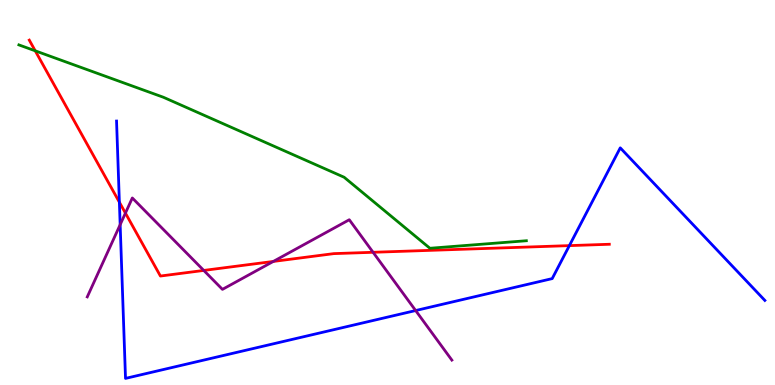[{'lines': ['blue', 'red'], 'intersections': [{'x': 1.54, 'y': 4.75}, {'x': 7.35, 'y': 3.62}]}, {'lines': ['green', 'red'], 'intersections': [{'x': 0.455, 'y': 8.68}]}, {'lines': ['purple', 'red'], 'intersections': [{'x': 1.62, 'y': 4.46}, {'x': 2.63, 'y': 2.98}, {'x': 3.53, 'y': 3.21}, {'x': 4.81, 'y': 3.45}]}, {'lines': ['blue', 'green'], 'intersections': []}, {'lines': ['blue', 'purple'], 'intersections': [{'x': 1.55, 'y': 4.16}, {'x': 5.36, 'y': 1.93}]}, {'lines': ['green', 'purple'], 'intersections': []}]